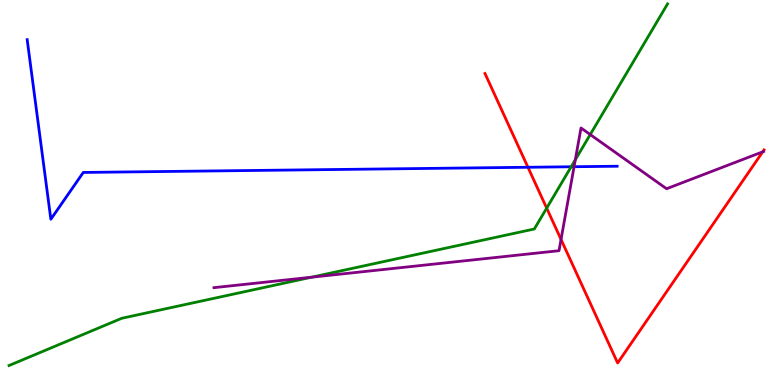[{'lines': ['blue', 'red'], 'intersections': [{'x': 6.81, 'y': 5.66}]}, {'lines': ['green', 'red'], 'intersections': [{'x': 7.05, 'y': 4.59}]}, {'lines': ['purple', 'red'], 'intersections': [{'x': 7.24, 'y': 3.78}, {'x': 9.84, 'y': 6.06}]}, {'lines': ['blue', 'green'], 'intersections': [{'x': 7.37, 'y': 5.67}]}, {'lines': ['blue', 'purple'], 'intersections': [{'x': 7.41, 'y': 5.67}]}, {'lines': ['green', 'purple'], 'intersections': [{'x': 4.02, 'y': 2.8}, {'x': 7.42, 'y': 5.85}, {'x': 7.62, 'y': 6.51}]}]